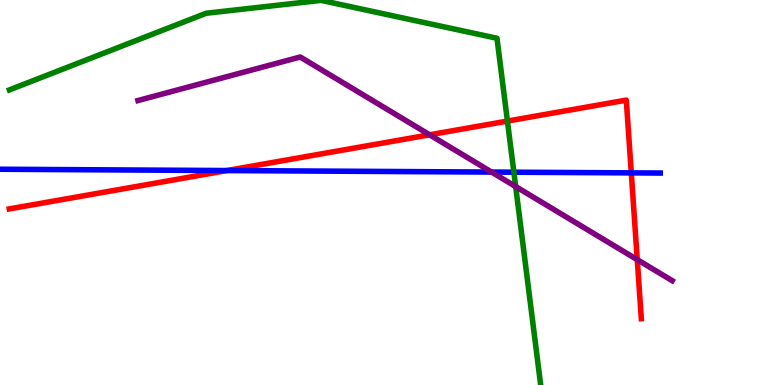[{'lines': ['blue', 'red'], 'intersections': [{'x': 2.93, 'y': 5.57}, {'x': 8.15, 'y': 5.51}]}, {'lines': ['green', 'red'], 'intersections': [{'x': 6.55, 'y': 6.86}]}, {'lines': ['purple', 'red'], 'intersections': [{'x': 5.54, 'y': 6.5}, {'x': 8.22, 'y': 3.26}]}, {'lines': ['blue', 'green'], 'intersections': [{'x': 6.63, 'y': 5.53}]}, {'lines': ['blue', 'purple'], 'intersections': [{'x': 6.34, 'y': 5.53}]}, {'lines': ['green', 'purple'], 'intersections': [{'x': 6.65, 'y': 5.15}]}]